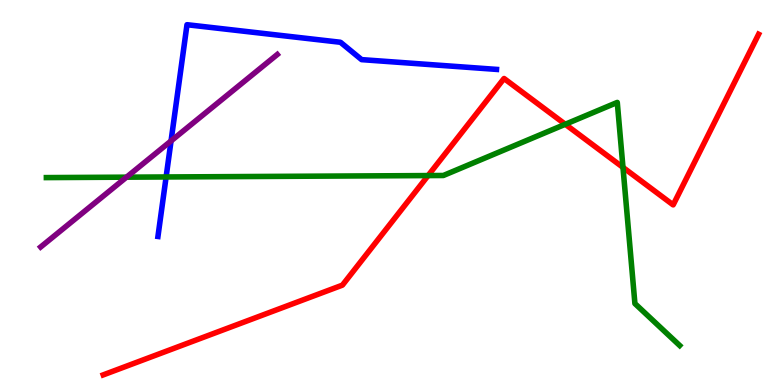[{'lines': ['blue', 'red'], 'intersections': []}, {'lines': ['green', 'red'], 'intersections': [{'x': 5.52, 'y': 5.44}, {'x': 7.29, 'y': 6.77}, {'x': 8.04, 'y': 5.65}]}, {'lines': ['purple', 'red'], 'intersections': []}, {'lines': ['blue', 'green'], 'intersections': [{'x': 2.14, 'y': 5.4}]}, {'lines': ['blue', 'purple'], 'intersections': [{'x': 2.21, 'y': 6.34}]}, {'lines': ['green', 'purple'], 'intersections': [{'x': 1.63, 'y': 5.4}]}]